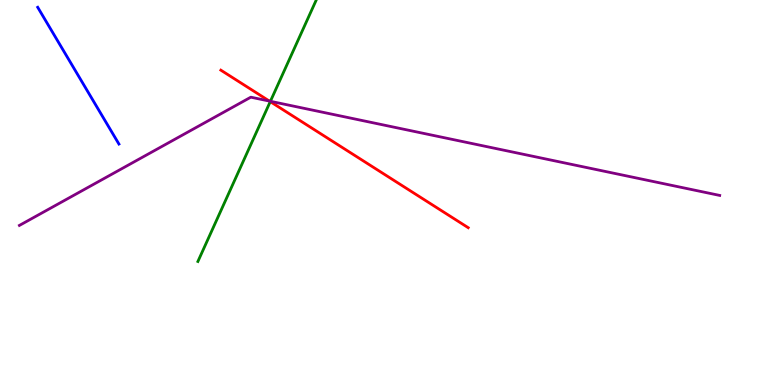[{'lines': ['blue', 'red'], 'intersections': []}, {'lines': ['green', 'red'], 'intersections': [{'x': 3.49, 'y': 7.36}]}, {'lines': ['purple', 'red'], 'intersections': [{'x': 3.48, 'y': 7.37}]}, {'lines': ['blue', 'green'], 'intersections': []}, {'lines': ['blue', 'purple'], 'intersections': []}, {'lines': ['green', 'purple'], 'intersections': [{'x': 3.49, 'y': 7.37}]}]